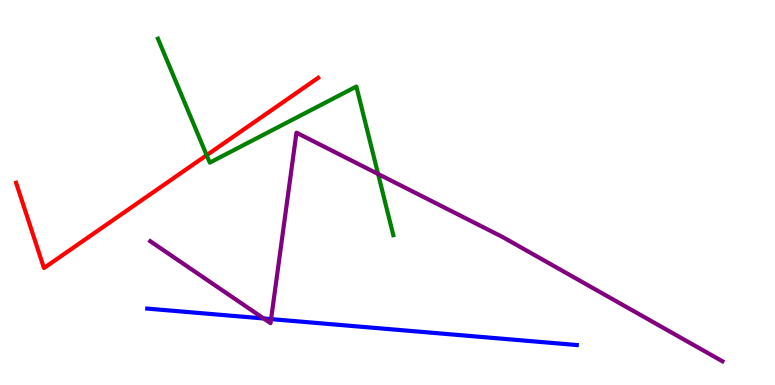[{'lines': ['blue', 'red'], 'intersections': []}, {'lines': ['green', 'red'], 'intersections': [{'x': 2.67, 'y': 5.97}]}, {'lines': ['purple', 'red'], 'intersections': []}, {'lines': ['blue', 'green'], 'intersections': []}, {'lines': ['blue', 'purple'], 'intersections': [{'x': 3.4, 'y': 1.73}, {'x': 3.5, 'y': 1.71}]}, {'lines': ['green', 'purple'], 'intersections': [{'x': 4.88, 'y': 5.48}]}]